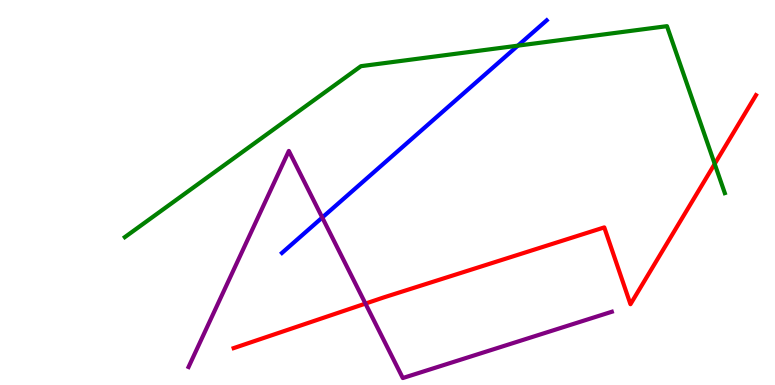[{'lines': ['blue', 'red'], 'intersections': []}, {'lines': ['green', 'red'], 'intersections': [{'x': 9.22, 'y': 5.74}]}, {'lines': ['purple', 'red'], 'intersections': [{'x': 4.72, 'y': 2.11}]}, {'lines': ['blue', 'green'], 'intersections': [{'x': 6.68, 'y': 8.81}]}, {'lines': ['blue', 'purple'], 'intersections': [{'x': 4.16, 'y': 4.35}]}, {'lines': ['green', 'purple'], 'intersections': []}]